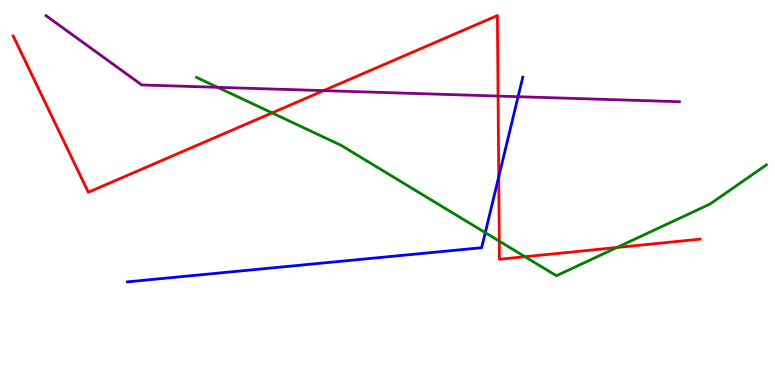[{'lines': ['blue', 'red'], 'intersections': [{'x': 6.44, 'y': 5.41}]}, {'lines': ['green', 'red'], 'intersections': [{'x': 3.51, 'y': 7.07}, {'x': 6.44, 'y': 3.74}, {'x': 6.77, 'y': 3.33}, {'x': 7.96, 'y': 3.57}]}, {'lines': ['purple', 'red'], 'intersections': [{'x': 4.18, 'y': 7.65}, {'x': 6.43, 'y': 7.5}]}, {'lines': ['blue', 'green'], 'intersections': [{'x': 6.26, 'y': 3.96}]}, {'lines': ['blue', 'purple'], 'intersections': [{'x': 6.68, 'y': 7.49}]}, {'lines': ['green', 'purple'], 'intersections': [{'x': 2.81, 'y': 7.73}]}]